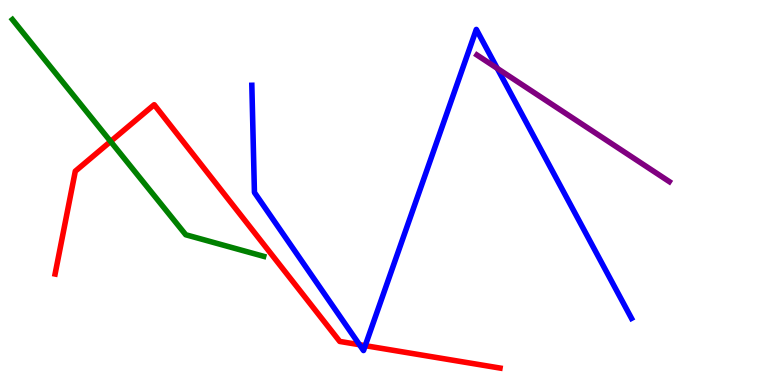[{'lines': ['blue', 'red'], 'intersections': [{'x': 4.64, 'y': 1.05}, {'x': 4.71, 'y': 1.02}]}, {'lines': ['green', 'red'], 'intersections': [{'x': 1.43, 'y': 6.33}]}, {'lines': ['purple', 'red'], 'intersections': []}, {'lines': ['blue', 'green'], 'intersections': []}, {'lines': ['blue', 'purple'], 'intersections': [{'x': 6.42, 'y': 8.22}]}, {'lines': ['green', 'purple'], 'intersections': []}]